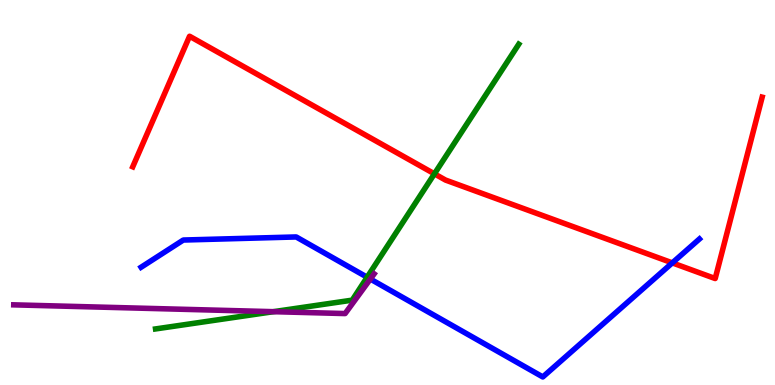[{'lines': ['blue', 'red'], 'intersections': [{'x': 8.67, 'y': 3.17}]}, {'lines': ['green', 'red'], 'intersections': [{'x': 5.61, 'y': 5.49}]}, {'lines': ['purple', 'red'], 'intersections': []}, {'lines': ['blue', 'green'], 'intersections': [{'x': 4.74, 'y': 2.8}]}, {'lines': ['blue', 'purple'], 'intersections': [{'x': 4.78, 'y': 2.75}]}, {'lines': ['green', 'purple'], 'intersections': [{'x': 3.53, 'y': 1.9}]}]